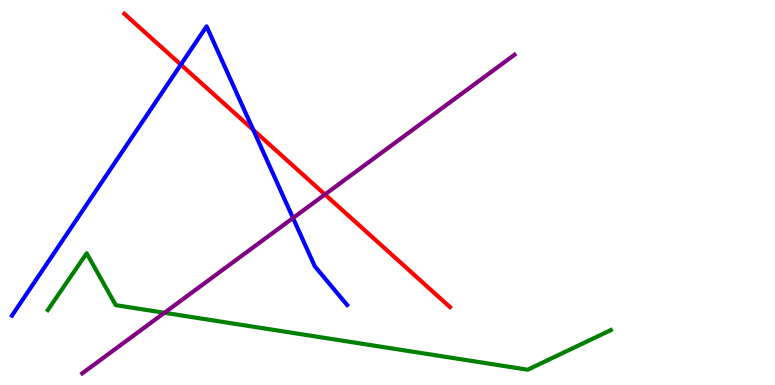[{'lines': ['blue', 'red'], 'intersections': [{'x': 2.33, 'y': 8.32}, {'x': 3.27, 'y': 6.63}]}, {'lines': ['green', 'red'], 'intersections': []}, {'lines': ['purple', 'red'], 'intersections': [{'x': 4.19, 'y': 4.95}]}, {'lines': ['blue', 'green'], 'intersections': []}, {'lines': ['blue', 'purple'], 'intersections': [{'x': 3.78, 'y': 4.34}]}, {'lines': ['green', 'purple'], 'intersections': [{'x': 2.12, 'y': 1.88}]}]